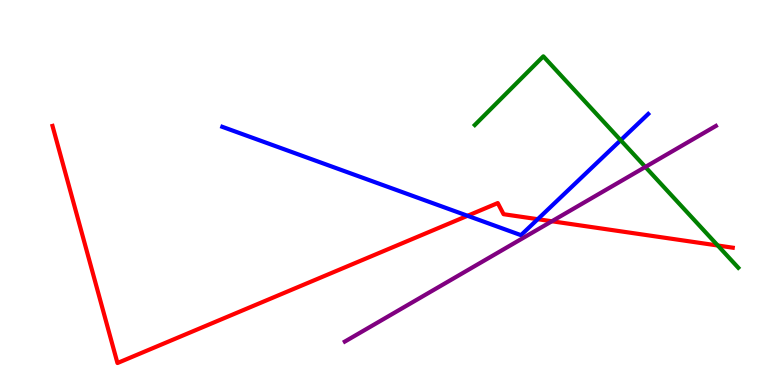[{'lines': ['blue', 'red'], 'intersections': [{'x': 6.03, 'y': 4.4}, {'x': 6.94, 'y': 4.31}]}, {'lines': ['green', 'red'], 'intersections': [{'x': 9.26, 'y': 3.62}]}, {'lines': ['purple', 'red'], 'intersections': [{'x': 7.12, 'y': 4.25}]}, {'lines': ['blue', 'green'], 'intersections': [{'x': 8.01, 'y': 6.36}]}, {'lines': ['blue', 'purple'], 'intersections': []}, {'lines': ['green', 'purple'], 'intersections': [{'x': 8.33, 'y': 5.66}]}]